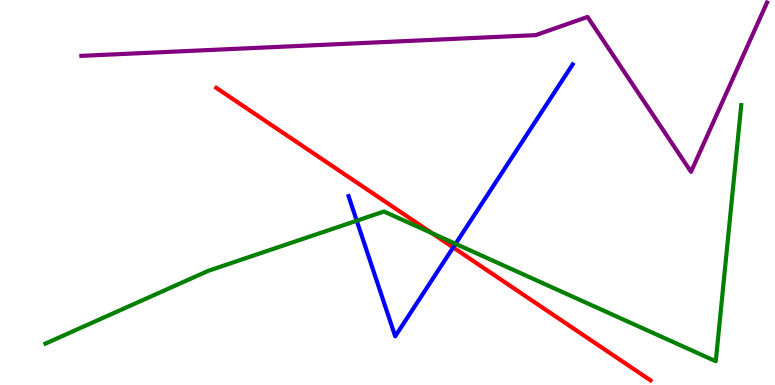[{'lines': ['blue', 'red'], 'intersections': [{'x': 5.85, 'y': 3.57}]}, {'lines': ['green', 'red'], 'intersections': [{'x': 5.58, 'y': 3.94}]}, {'lines': ['purple', 'red'], 'intersections': []}, {'lines': ['blue', 'green'], 'intersections': [{'x': 4.6, 'y': 4.27}, {'x': 5.88, 'y': 3.67}]}, {'lines': ['blue', 'purple'], 'intersections': []}, {'lines': ['green', 'purple'], 'intersections': []}]